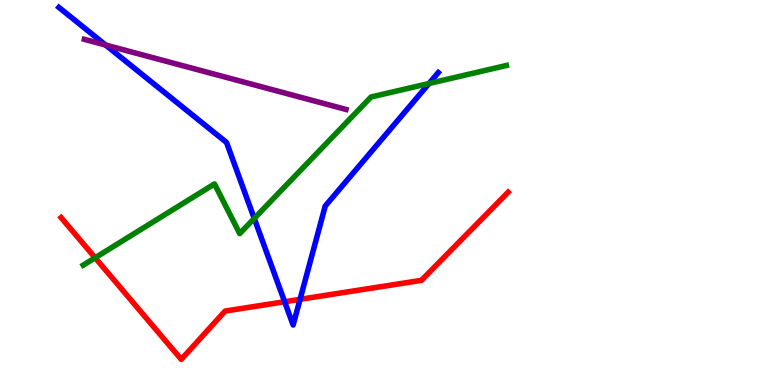[{'lines': ['blue', 'red'], 'intersections': [{'x': 3.67, 'y': 2.16}, {'x': 3.87, 'y': 2.23}]}, {'lines': ['green', 'red'], 'intersections': [{'x': 1.23, 'y': 3.3}]}, {'lines': ['purple', 'red'], 'intersections': []}, {'lines': ['blue', 'green'], 'intersections': [{'x': 3.28, 'y': 4.33}, {'x': 5.54, 'y': 7.83}]}, {'lines': ['blue', 'purple'], 'intersections': [{'x': 1.36, 'y': 8.83}]}, {'lines': ['green', 'purple'], 'intersections': []}]